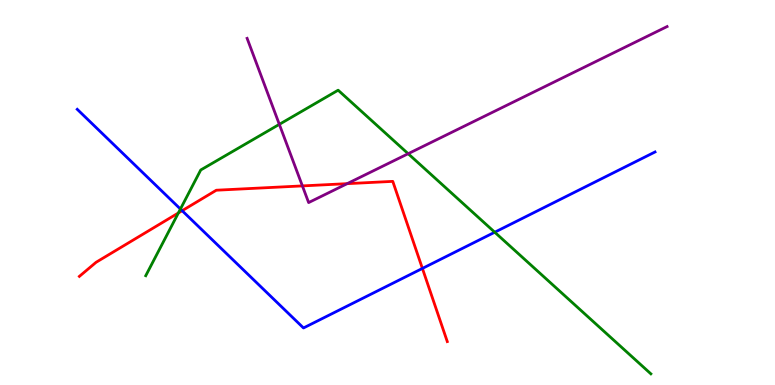[{'lines': ['blue', 'red'], 'intersections': [{'x': 2.35, 'y': 4.53}, {'x': 5.45, 'y': 3.03}]}, {'lines': ['green', 'red'], 'intersections': [{'x': 2.3, 'y': 4.47}]}, {'lines': ['purple', 'red'], 'intersections': [{'x': 3.9, 'y': 5.17}, {'x': 4.48, 'y': 5.23}]}, {'lines': ['blue', 'green'], 'intersections': [{'x': 2.33, 'y': 4.57}, {'x': 6.38, 'y': 3.97}]}, {'lines': ['blue', 'purple'], 'intersections': []}, {'lines': ['green', 'purple'], 'intersections': [{'x': 3.6, 'y': 6.77}, {'x': 5.27, 'y': 6.01}]}]